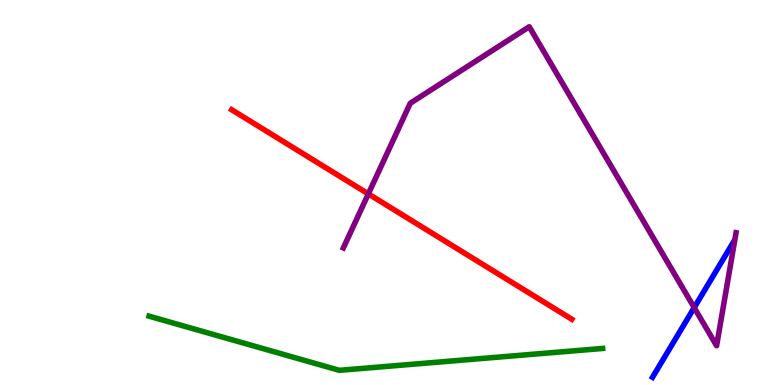[{'lines': ['blue', 'red'], 'intersections': []}, {'lines': ['green', 'red'], 'intersections': []}, {'lines': ['purple', 'red'], 'intersections': [{'x': 4.75, 'y': 4.96}]}, {'lines': ['blue', 'green'], 'intersections': []}, {'lines': ['blue', 'purple'], 'intersections': [{'x': 8.96, 'y': 2.01}]}, {'lines': ['green', 'purple'], 'intersections': []}]